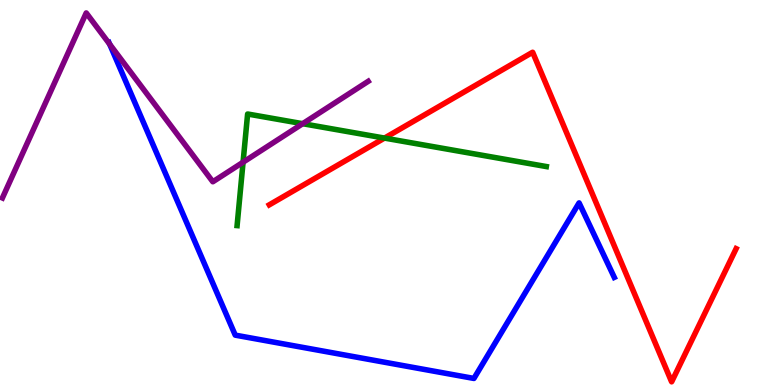[{'lines': ['blue', 'red'], 'intersections': []}, {'lines': ['green', 'red'], 'intersections': [{'x': 4.96, 'y': 6.41}]}, {'lines': ['purple', 'red'], 'intersections': []}, {'lines': ['blue', 'green'], 'intersections': []}, {'lines': ['blue', 'purple'], 'intersections': [{'x': 1.41, 'y': 8.85}]}, {'lines': ['green', 'purple'], 'intersections': [{'x': 3.14, 'y': 5.79}, {'x': 3.91, 'y': 6.79}]}]